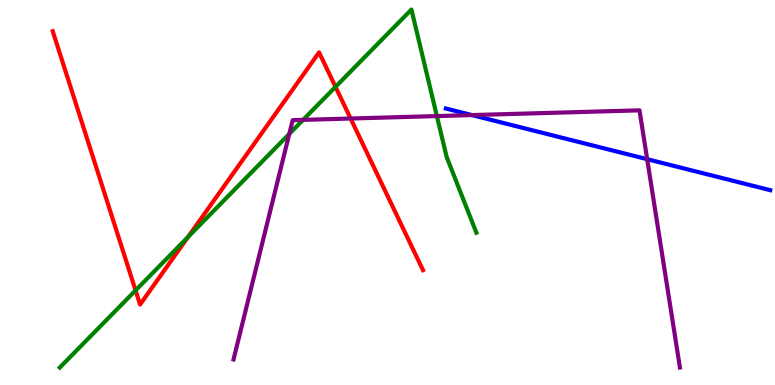[{'lines': ['blue', 'red'], 'intersections': []}, {'lines': ['green', 'red'], 'intersections': [{'x': 1.75, 'y': 2.46}, {'x': 2.43, 'y': 3.84}, {'x': 4.33, 'y': 7.74}]}, {'lines': ['purple', 'red'], 'intersections': [{'x': 4.52, 'y': 6.92}]}, {'lines': ['blue', 'green'], 'intersections': []}, {'lines': ['blue', 'purple'], 'intersections': [{'x': 6.09, 'y': 7.01}, {'x': 8.35, 'y': 5.87}]}, {'lines': ['green', 'purple'], 'intersections': [{'x': 3.73, 'y': 6.52}, {'x': 3.91, 'y': 6.89}, {'x': 5.64, 'y': 6.99}]}]